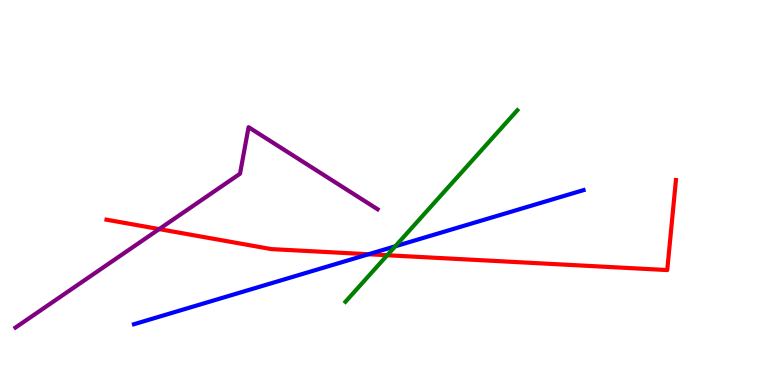[{'lines': ['blue', 'red'], 'intersections': [{'x': 4.76, 'y': 3.4}]}, {'lines': ['green', 'red'], 'intersections': [{'x': 5.0, 'y': 3.37}]}, {'lines': ['purple', 'red'], 'intersections': [{'x': 2.05, 'y': 4.05}]}, {'lines': ['blue', 'green'], 'intersections': [{'x': 5.1, 'y': 3.6}]}, {'lines': ['blue', 'purple'], 'intersections': []}, {'lines': ['green', 'purple'], 'intersections': []}]